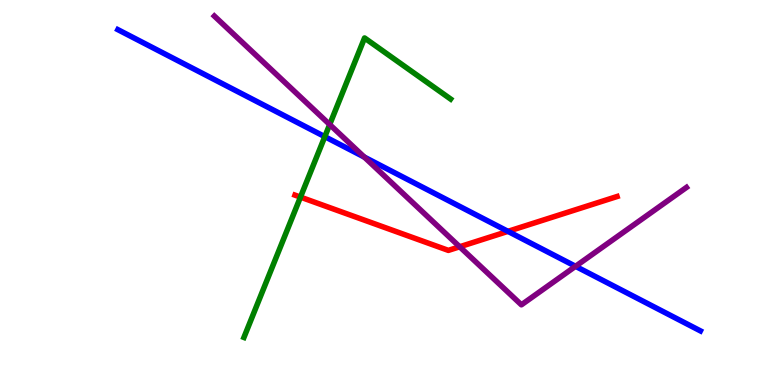[{'lines': ['blue', 'red'], 'intersections': [{'x': 6.55, 'y': 3.99}]}, {'lines': ['green', 'red'], 'intersections': [{'x': 3.88, 'y': 4.88}]}, {'lines': ['purple', 'red'], 'intersections': [{'x': 5.93, 'y': 3.59}]}, {'lines': ['blue', 'green'], 'intersections': [{'x': 4.19, 'y': 6.45}]}, {'lines': ['blue', 'purple'], 'intersections': [{'x': 4.7, 'y': 5.92}, {'x': 7.43, 'y': 3.08}]}, {'lines': ['green', 'purple'], 'intersections': [{'x': 4.25, 'y': 6.77}]}]